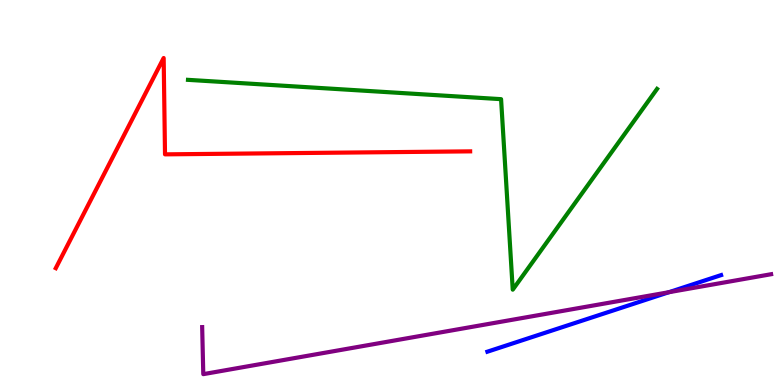[{'lines': ['blue', 'red'], 'intersections': []}, {'lines': ['green', 'red'], 'intersections': []}, {'lines': ['purple', 'red'], 'intersections': []}, {'lines': ['blue', 'green'], 'intersections': []}, {'lines': ['blue', 'purple'], 'intersections': [{'x': 8.63, 'y': 2.41}]}, {'lines': ['green', 'purple'], 'intersections': []}]